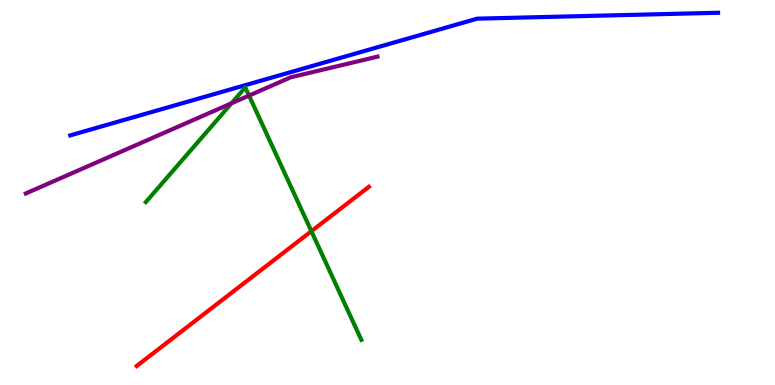[{'lines': ['blue', 'red'], 'intersections': []}, {'lines': ['green', 'red'], 'intersections': [{'x': 4.02, 'y': 3.99}]}, {'lines': ['purple', 'red'], 'intersections': []}, {'lines': ['blue', 'green'], 'intersections': []}, {'lines': ['blue', 'purple'], 'intersections': []}, {'lines': ['green', 'purple'], 'intersections': [{'x': 2.99, 'y': 7.32}, {'x': 3.21, 'y': 7.52}]}]